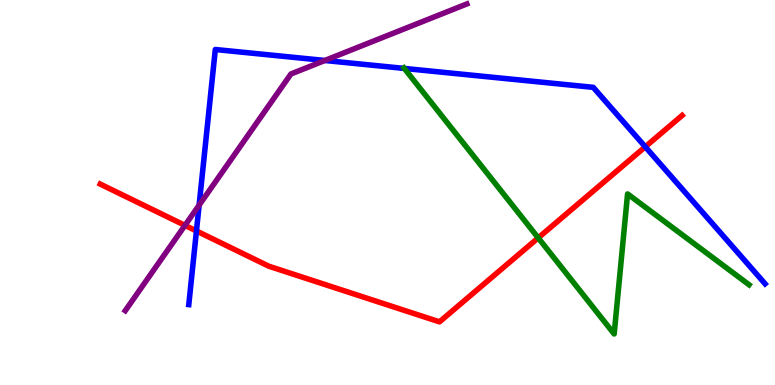[{'lines': ['blue', 'red'], 'intersections': [{'x': 2.53, 'y': 4.0}, {'x': 8.33, 'y': 6.19}]}, {'lines': ['green', 'red'], 'intersections': [{'x': 6.94, 'y': 3.82}]}, {'lines': ['purple', 'red'], 'intersections': [{'x': 2.39, 'y': 4.15}]}, {'lines': ['blue', 'green'], 'intersections': [{'x': 5.22, 'y': 8.22}]}, {'lines': ['blue', 'purple'], 'intersections': [{'x': 2.57, 'y': 4.67}, {'x': 4.19, 'y': 8.43}]}, {'lines': ['green', 'purple'], 'intersections': []}]